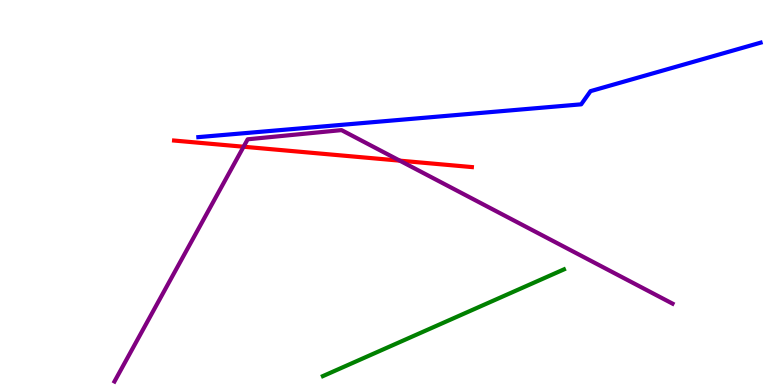[{'lines': ['blue', 'red'], 'intersections': []}, {'lines': ['green', 'red'], 'intersections': []}, {'lines': ['purple', 'red'], 'intersections': [{'x': 3.14, 'y': 6.19}, {'x': 5.16, 'y': 5.83}]}, {'lines': ['blue', 'green'], 'intersections': []}, {'lines': ['blue', 'purple'], 'intersections': []}, {'lines': ['green', 'purple'], 'intersections': []}]